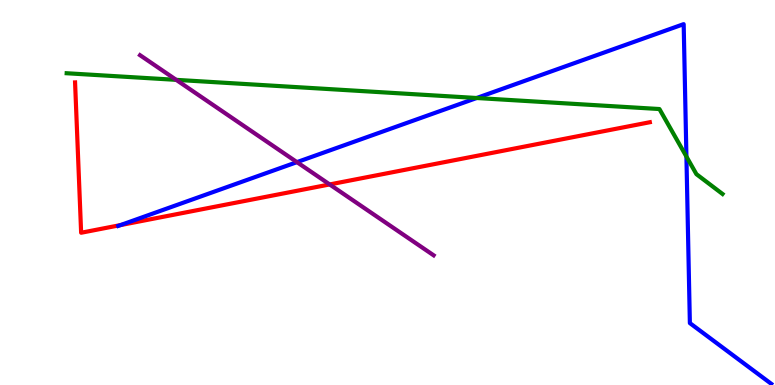[{'lines': ['blue', 'red'], 'intersections': [{'x': 1.56, 'y': 4.15}]}, {'lines': ['green', 'red'], 'intersections': []}, {'lines': ['purple', 'red'], 'intersections': [{'x': 4.25, 'y': 5.21}]}, {'lines': ['blue', 'green'], 'intersections': [{'x': 6.15, 'y': 7.45}, {'x': 8.86, 'y': 5.93}]}, {'lines': ['blue', 'purple'], 'intersections': [{'x': 3.83, 'y': 5.79}]}, {'lines': ['green', 'purple'], 'intersections': [{'x': 2.27, 'y': 7.93}]}]